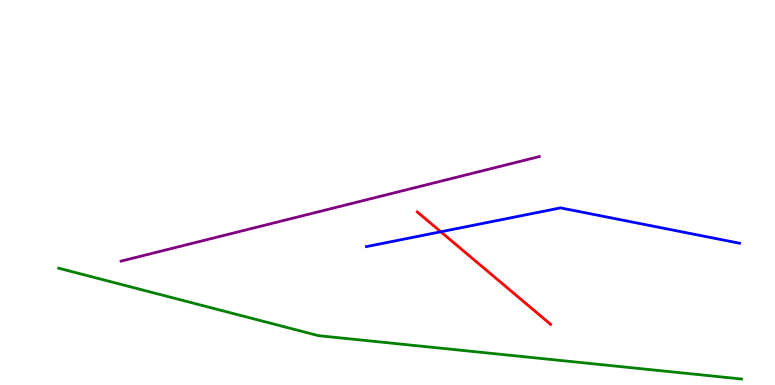[{'lines': ['blue', 'red'], 'intersections': [{'x': 5.69, 'y': 3.98}]}, {'lines': ['green', 'red'], 'intersections': []}, {'lines': ['purple', 'red'], 'intersections': []}, {'lines': ['blue', 'green'], 'intersections': []}, {'lines': ['blue', 'purple'], 'intersections': []}, {'lines': ['green', 'purple'], 'intersections': []}]